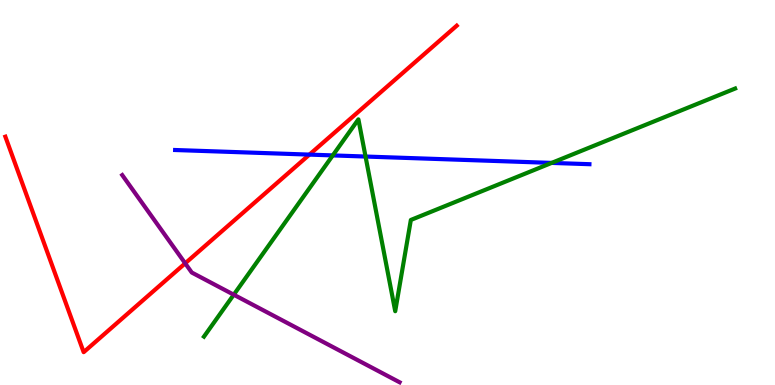[{'lines': ['blue', 'red'], 'intersections': [{'x': 3.99, 'y': 5.98}]}, {'lines': ['green', 'red'], 'intersections': []}, {'lines': ['purple', 'red'], 'intersections': [{'x': 2.39, 'y': 3.16}]}, {'lines': ['blue', 'green'], 'intersections': [{'x': 4.29, 'y': 5.96}, {'x': 4.72, 'y': 5.93}, {'x': 7.12, 'y': 5.77}]}, {'lines': ['blue', 'purple'], 'intersections': []}, {'lines': ['green', 'purple'], 'intersections': [{'x': 3.02, 'y': 2.35}]}]